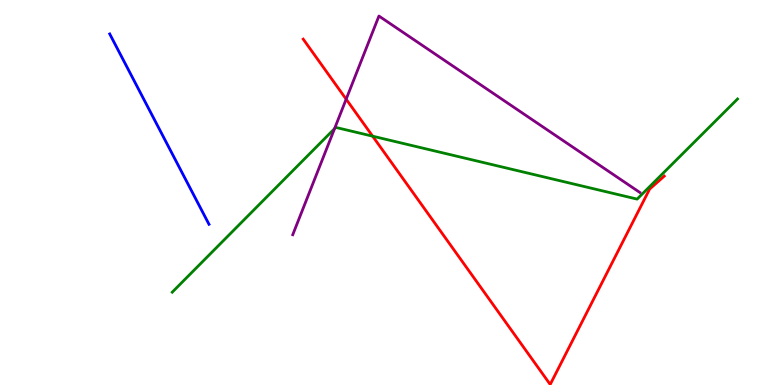[{'lines': ['blue', 'red'], 'intersections': []}, {'lines': ['green', 'red'], 'intersections': [{'x': 4.81, 'y': 6.46}]}, {'lines': ['purple', 'red'], 'intersections': [{'x': 4.47, 'y': 7.42}]}, {'lines': ['blue', 'green'], 'intersections': []}, {'lines': ['blue', 'purple'], 'intersections': []}, {'lines': ['green', 'purple'], 'intersections': [{'x': 4.32, 'y': 6.66}]}]